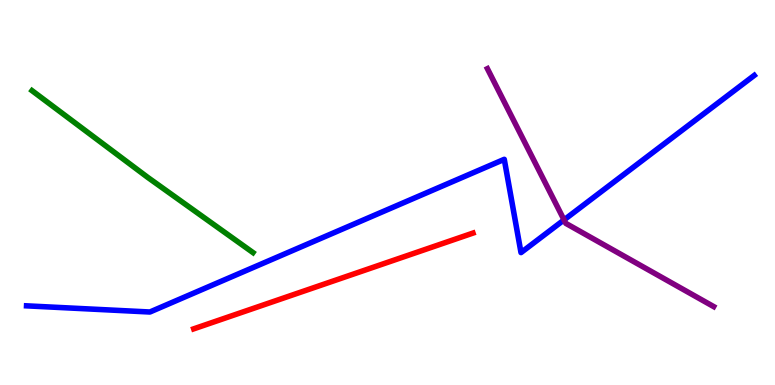[{'lines': ['blue', 'red'], 'intersections': []}, {'lines': ['green', 'red'], 'intersections': []}, {'lines': ['purple', 'red'], 'intersections': []}, {'lines': ['blue', 'green'], 'intersections': []}, {'lines': ['blue', 'purple'], 'intersections': [{'x': 7.28, 'y': 4.29}]}, {'lines': ['green', 'purple'], 'intersections': []}]